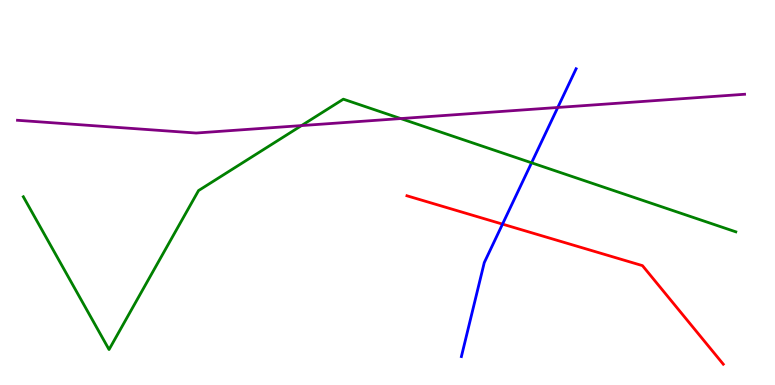[{'lines': ['blue', 'red'], 'intersections': [{'x': 6.48, 'y': 4.18}]}, {'lines': ['green', 'red'], 'intersections': []}, {'lines': ['purple', 'red'], 'intersections': []}, {'lines': ['blue', 'green'], 'intersections': [{'x': 6.86, 'y': 5.77}]}, {'lines': ['blue', 'purple'], 'intersections': [{'x': 7.2, 'y': 7.21}]}, {'lines': ['green', 'purple'], 'intersections': [{'x': 3.89, 'y': 6.74}, {'x': 5.17, 'y': 6.92}]}]